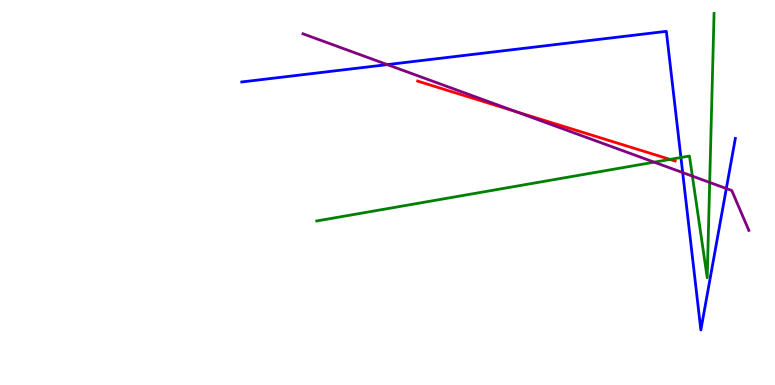[{'lines': ['blue', 'red'], 'intersections': []}, {'lines': ['green', 'red'], 'intersections': [{'x': 8.65, 'y': 5.86}]}, {'lines': ['purple', 'red'], 'intersections': [{'x': 6.65, 'y': 7.1}]}, {'lines': ['blue', 'green'], 'intersections': [{'x': 8.79, 'y': 5.91}]}, {'lines': ['blue', 'purple'], 'intersections': [{'x': 5.0, 'y': 8.32}, {'x': 8.81, 'y': 5.52}, {'x': 9.37, 'y': 5.1}]}, {'lines': ['green', 'purple'], 'intersections': [{'x': 8.44, 'y': 5.79}, {'x': 8.93, 'y': 5.43}, {'x': 9.16, 'y': 5.26}]}]